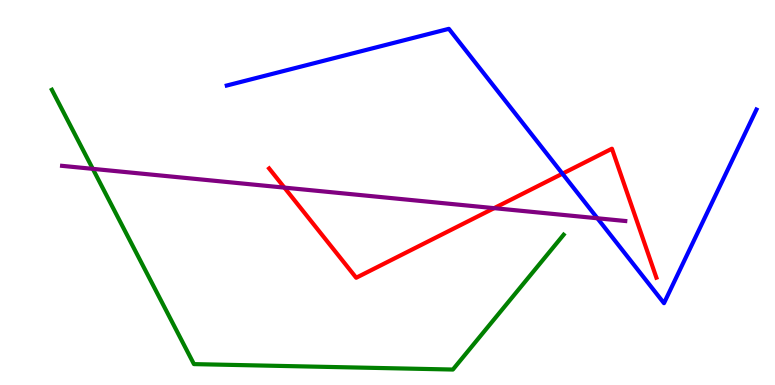[{'lines': ['blue', 'red'], 'intersections': [{'x': 7.26, 'y': 5.49}]}, {'lines': ['green', 'red'], 'intersections': []}, {'lines': ['purple', 'red'], 'intersections': [{'x': 3.67, 'y': 5.13}, {'x': 6.38, 'y': 4.59}]}, {'lines': ['blue', 'green'], 'intersections': []}, {'lines': ['blue', 'purple'], 'intersections': [{'x': 7.71, 'y': 4.33}]}, {'lines': ['green', 'purple'], 'intersections': [{'x': 1.2, 'y': 5.61}]}]